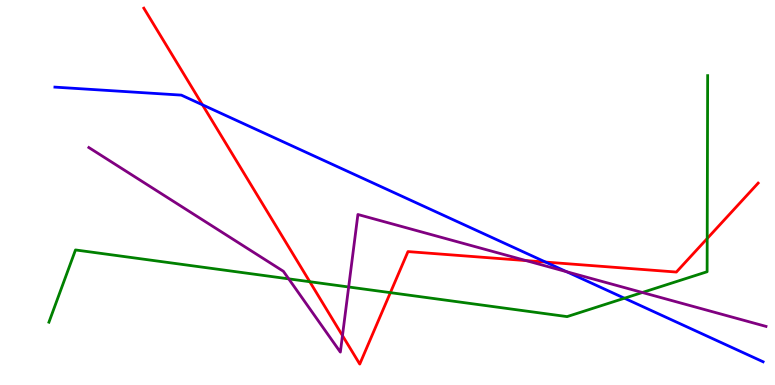[{'lines': ['blue', 'red'], 'intersections': [{'x': 2.61, 'y': 7.28}, {'x': 7.04, 'y': 3.19}]}, {'lines': ['green', 'red'], 'intersections': [{'x': 4.0, 'y': 2.68}, {'x': 5.04, 'y': 2.4}, {'x': 9.13, 'y': 3.8}]}, {'lines': ['purple', 'red'], 'intersections': [{'x': 4.42, 'y': 1.28}, {'x': 6.79, 'y': 3.23}]}, {'lines': ['blue', 'green'], 'intersections': [{'x': 8.06, 'y': 2.25}]}, {'lines': ['blue', 'purple'], 'intersections': [{'x': 7.31, 'y': 2.94}]}, {'lines': ['green', 'purple'], 'intersections': [{'x': 3.73, 'y': 2.76}, {'x': 4.5, 'y': 2.55}, {'x': 8.29, 'y': 2.4}]}]